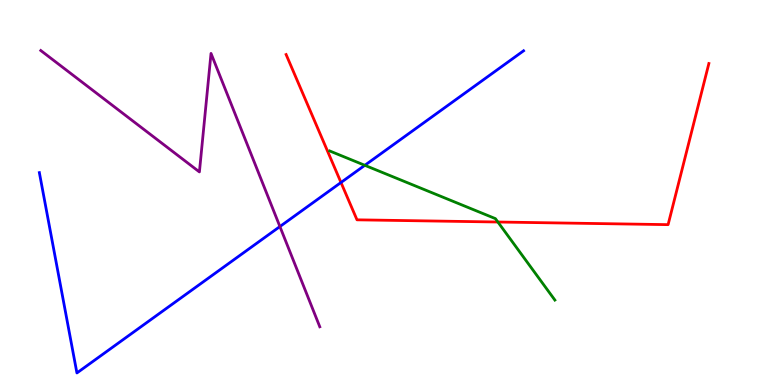[{'lines': ['blue', 'red'], 'intersections': [{'x': 4.4, 'y': 5.26}]}, {'lines': ['green', 'red'], 'intersections': [{'x': 6.42, 'y': 4.23}]}, {'lines': ['purple', 'red'], 'intersections': []}, {'lines': ['blue', 'green'], 'intersections': [{'x': 4.71, 'y': 5.71}]}, {'lines': ['blue', 'purple'], 'intersections': [{'x': 3.61, 'y': 4.12}]}, {'lines': ['green', 'purple'], 'intersections': []}]